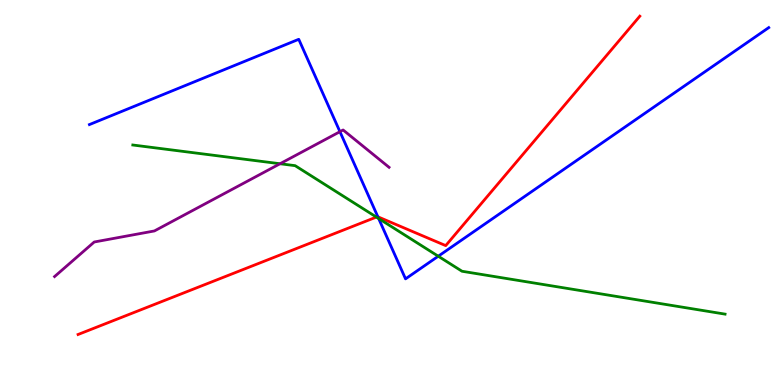[{'lines': ['blue', 'red'], 'intersections': [{'x': 4.88, 'y': 4.37}]}, {'lines': ['green', 'red'], 'intersections': [{'x': 4.86, 'y': 4.36}]}, {'lines': ['purple', 'red'], 'intersections': []}, {'lines': ['blue', 'green'], 'intersections': [{'x': 4.89, 'y': 4.32}, {'x': 5.66, 'y': 3.34}]}, {'lines': ['blue', 'purple'], 'intersections': [{'x': 4.39, 'y': 6.58}]}, {'lines': ['green', 'purple'], 'intersections': [{'x': 3.61, 'y': 5.75}]}]